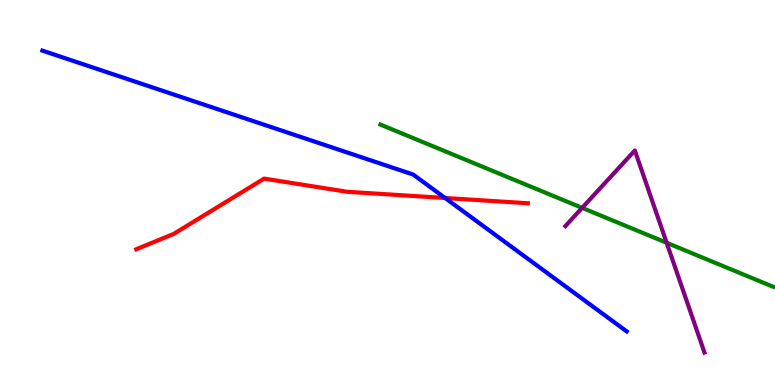[{'lines': ['blue', 'red'], 'intersections': [{'x': 5.74, 'y': 4.86}]}, {'lines': ['green', 'red'], 'intersections': []}, {'lines': ['purple', 'red'], 'intersections': []}, {'lines': ['blue', 'green'], 'intersections': []}, {'lines': ['blue', 'purple'], 'intersections': []}, {'lines': ['green', 'purple'], 'intersections': [{'x': 7.51, 'y': 4.6}, {'x': 8.6, 'y': 3.69}]}]